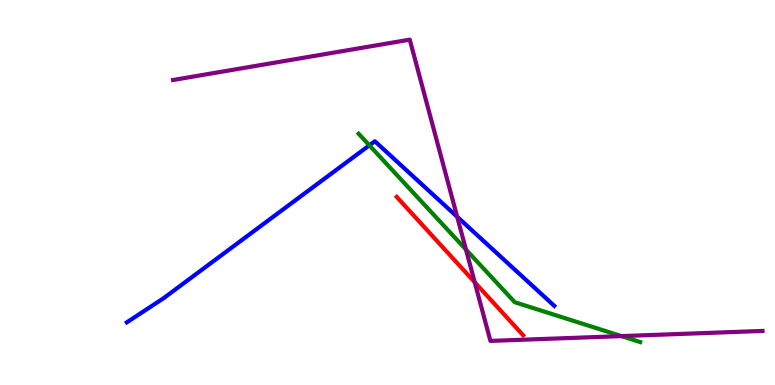[{'lines': ['blue', 'red'], 'intersections': []}, {'lines': ['green', 'red'], 'intersections': []}, {'lines': ['purple', 'red'], 'intersections': [{'x': 6.13, 'y': 2.67}]}, {'lines': ['blue', 'green'], 'intersections': [{'x': 4.77, 'y': 6.23}]}, {'lines': ['blue', 'purple'], 'intersections': [{'x': 5.9, 'y': 4.37}]}, {'lines': ['green', 'purple'], 'intersections': [{'x': 6.01, 'y': 3.52}, {'x': 8.02, 'y': 1.27}]}]